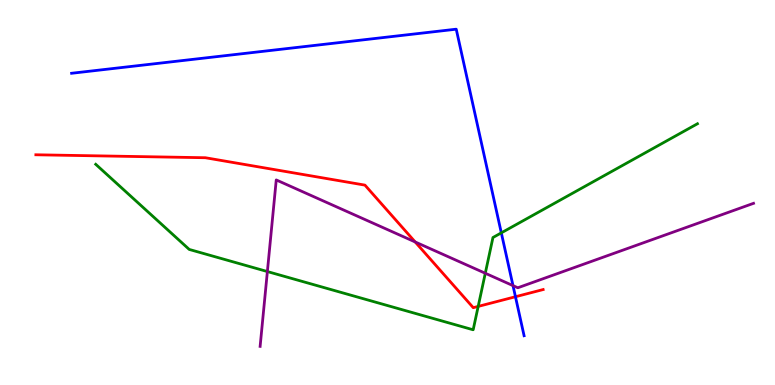[{'lines': ['blue', 'red'], 'intersections': [{'x': 6.65, 'y': 2.29}]}, {'lines': ['green', 'red'], 'intersections': [{'x': 6.17, 'y': 2.04}]}, {'lines': ['purple', 'red'], 'intersections': [{'x': 5.36, 'y': 3.72}]}, {'lines': ['blue', 'green'], 'intersections': [{'x': 6.47, 'y': 3.95}]}, {'lines': ['blue', 'purple'], 'intersections': [{'x': 6.62, 'y': 2.58}]}, {'lines': ['green', 'purple'], 'intersections': [{'x': 3.45, 'y': 2.95}, {'x': 6.26, 'y': 2.9}]}]